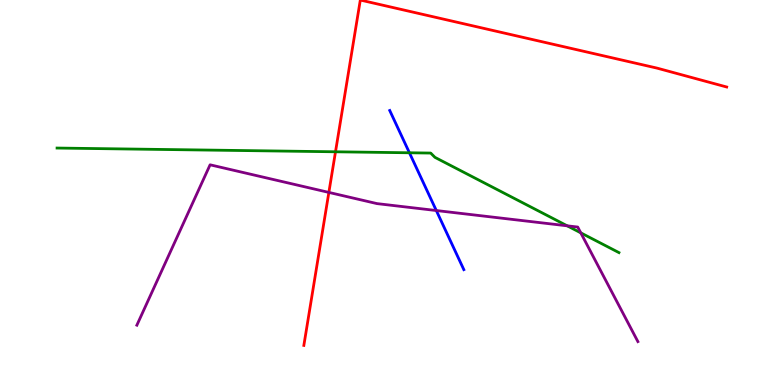[{'lines': ['blue', 'red'], 'intersections': []}, {'lines': ['green', 'red'], 'intersections': [{'x': 4.33, 'y': 6.06}]}, {'lines': ['purple', 'red'], 'intersections': [{'x': 4.24, 'y': 5.0}]}, {'lines': ['blue', 'green'], 'intersections': [{'x': 5.28, 'y': 6.03}]}, {'lines': ['blue', 'purple'], 'intersections': [{'x': 5.63, 'y': 4.53}]}, {'lines': ['green', 'purple'], 'intersections': [{'x': 7.32, 'y': 4.13}, {'x': 7.49, 'y': 3.95}]}]